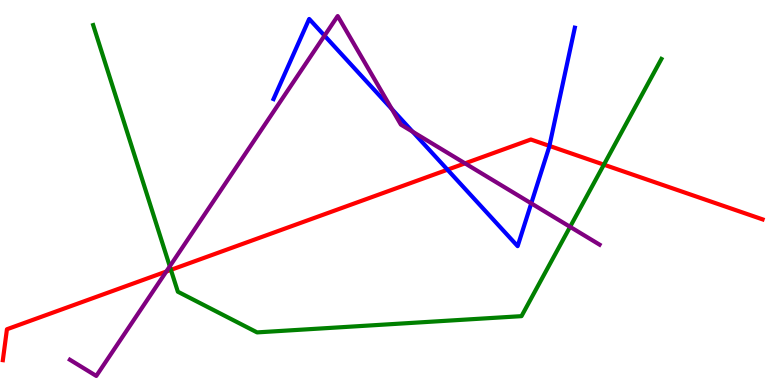[{'lines': ['blue', 'red'], 'intersections': [{'x': 5.77, 'y': 5.59}, {'x': 7.09, 'y': 6.21}]}, {'lines': ['green', 'red'], 'intersections': [{'x': 2.21, 'y': 2.99}, {'x': 7.79, 'y': 5.72}]}, {'lines': ['purple', 'red'], 'intersections': [{'x': 2.15, 'y': 2.95}, {'x': 6.0, 'y': 5.76}]}, {'lines': ['blue', 'green'], 'intersections': []}, {'lines': ['blue', 'purple'], 'intersections': [{'x': 4.19, 'y': 9.07}, {'x': 5.06, 'y': 7.17}, {'x': 5.32, 'y': 6.58}, {'x': 6.85, 'y': 4.72}]}, {'lines': ['green', 'purple'], 'intersections': [{'x': 2.19, 'y': 3.08}, {'x': 7.36, 'y': 4.11}]}]